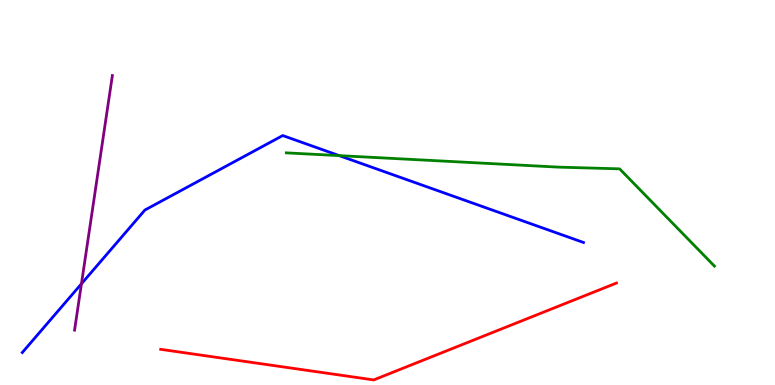[{'lines': ['blue', 'red'], 'intersections': []}, {'lines': ['green', 'red'], 'intersections': []}, {'lines': ['purple', 'red'], 'intersections': []}, {'lines': ['blue', 'green'], 'intersections': [{'x': 4.38, 'y': 5.96}]}, {'lines': ['blue', 'purple'], 'intersections': [{'x': 1.05, 'y': 2.63}]}, {'lines': ['green', 'purple'], 'intersections': []}]